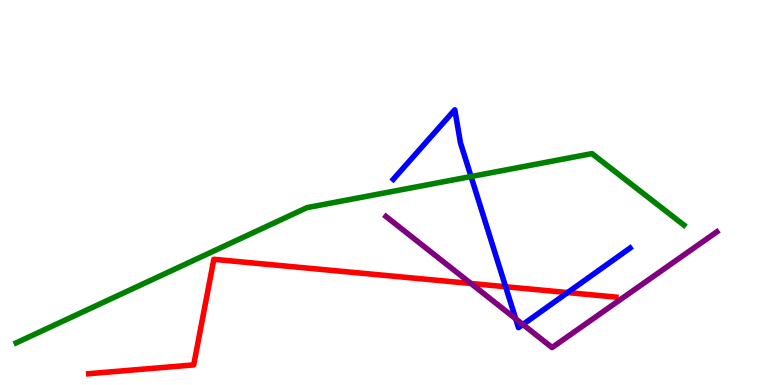[{'lines': ['blue', 'red'], 'intersections': [{'x': 6.52, 'y': 2.55}, {'x': 7.32, 'y': 2.4}]}, {'lines': ['green', 'red'], 'intersections': []}, {'lines': ['purple', 'red'], 'intersections': [{'x': 6.08, 'y': 2.64}]}, {'lines': ['blue', 'green'], 'intersections': [{'x': 6.08, 'y': 5.41}]}, {'lines': ['blue', 'purple'], 'intersections': [{'x': 6.65, 'y': 1.72}, {'x': 6.75, 'y': 1.57}]}, {'lines': ['green', 'purple'], 'intersections': []}]